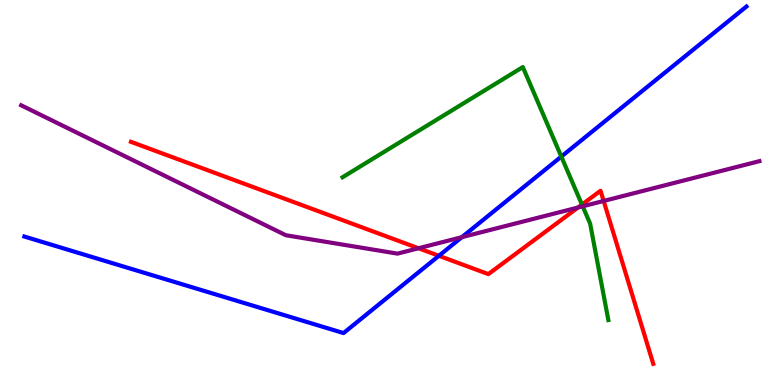[{'lines': ['blue', 'red'], 'intersections': [{'x': 5.66, 'y': 3.36}]}, {'lines': ['green', 'red'], 'intersections': [{'x': 7.51, 'y': 4.69}]}, {'lines': ['purple', 'red'], 'intersections': [{'x': 5.4, 'y': 3.55}, {'x': 7.46, 'y': 4.61}, {'x': 7.79, 'y': 4.78}]}, {'lines': ['blue', 'green'], 'intersections': [{'x': 7.24, 'y': 5.93}]}, {'lines': ['blue', 'purple'], 'intersections': [{'x': 5.96, 'y': 3.84}]}, {'lines': ['green', 'purple'], 'intersections': [{'x': 7.52, 'y': 4.64}]}]